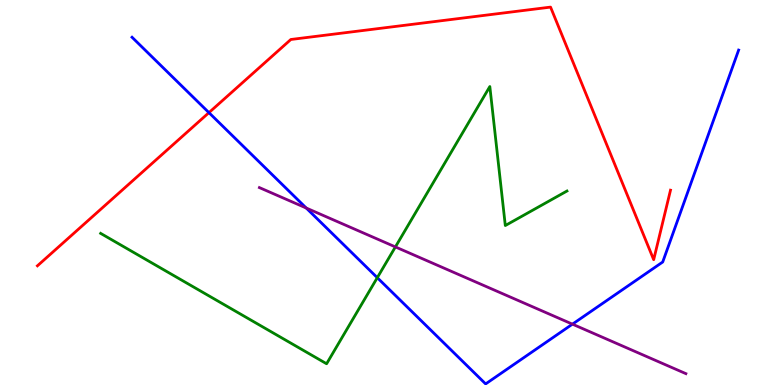[{'lines': ['blue', 'red'], 'intersections': [{'x': 2.7, 'y': 7.07}]}, {'lines': ['green', 'red'], 'intersections': []}, {'lines': ['purple', 'red'], 'intersections': []}, {'lines': ['blue', 'green'], 'intersections': [{'x': 4.87, 'y': 2.79}]}, {'lines': ['blue', 'purple'], 'intersections': [{'x': 3.95, 'y': 4.6}, {'x': 7.39, 'y': 1.58}]}, {'lines': ['green', 'purple'], 'intersections': [{'x': 5.1, 'y': 3.59}]}]